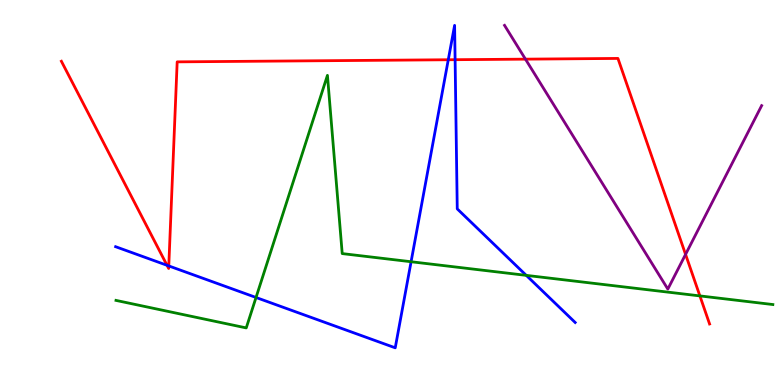[{'lines': ['blue', 'red'], 'intersections': [{'x': 2.16, 'y': 3.11}, {'x': 2.18, 'y': 3.09}, {'x': 5.78, 'y': 8.45}, {'x': 5.87, 'y': 8.45}]}, {'lines': ['green', 'red'], 'intersections': [{'x': 9.03, 'y': 2.31}]}, {'lines': ['purple', 'red'], 'intersections': [{'x': 6.78, 'y': 8.46}, {'x': 8.85, 'y': 3.39}]}, {'lines': ['blue', 'green'], 'intersections': [{'x': 3.3, 'y': 2.27}, {'x': 5.3, 'y': 3.2}, {'x': 6.79, 'y': 2.85}]}, {'lines': ['blue', 'purple'], 'intersections': []}, {'lines': ['green', 'purple'], 'intersections': []}]